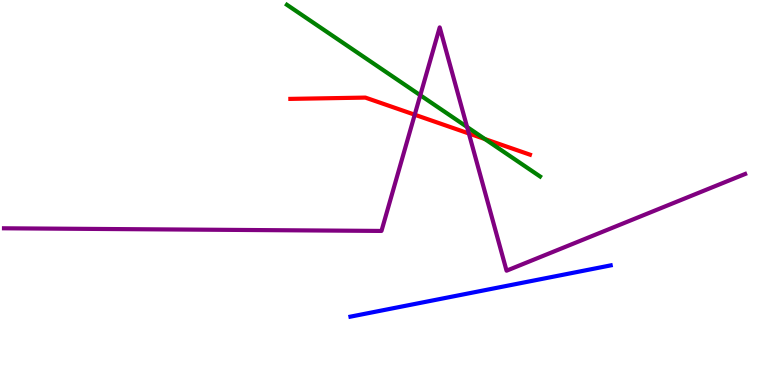[{'lines': ['blue', 'red'], 'intersections': []}, {'lines': ['green', 'red'], 'intersections': [{'x': 6.26, 'y': 6.39}]}, {'lines': ['purple', 'red'], 'intersections': [{'x': 5.35, 'y': 7.02}, {'x': 6.05, 'y': 6.53}]}, {'lines': ['blue', 'green'], 'intersections': []}, {'lines': ['blue', 'purple'], 'intersections': []}, {'lines': ['green', 'purple'], 'intersections': [{'x': 5.42, 'y': 7.53}, {'x': 6.03, 'y': 6.7}]}]